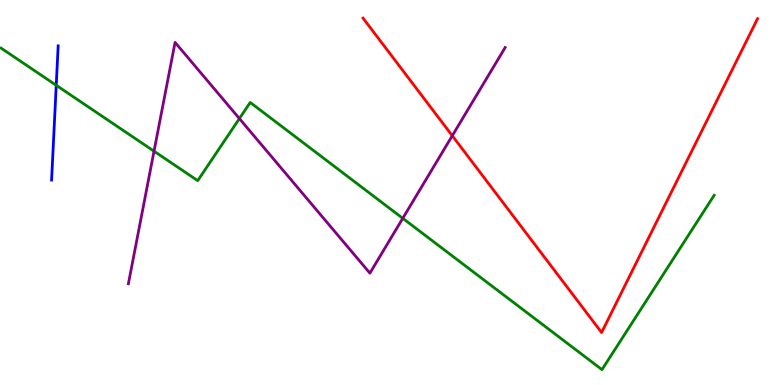[{'lines': ['blue', 'red'], 'intersections': []}, {'lines': ['green', 'red'], 'intersections': []}, {'lines': ['purple', 'red'], 'intersections': [{'x': 5.84, 'y': 6.47}]}, {'lines': ['blue', 'green'], 'intersections': [{'x': 0.726, 'y': 7.78}]}, {'lines': ['blue', 'purple'], 'intersections': []}, {'lines': ['green', 'purple'], 'intersections': [{'x': 1.99, 'y': 6.07}, {'x': 3.09, 'y': 6.92}, {'x': 5.2, 'y': 4.33}]}]